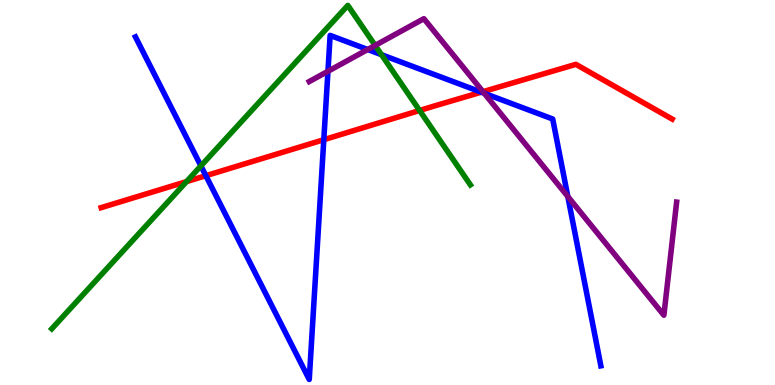[{'lines': ['blue', 'red'], 'intersections': [{'x': 2.66, 'y': 5.44}, {'x': 4.18, 'y': 6.37}, {'x': 6.21, 'y': 7.61}]}, {'lines': ['green', 'red'], 'intersections': [{'x': 2.41, 'y': 5.28}, {'x': 5.41, 'y': 7.13}]}, {'lines': ['purple', 'red'], 'intersections': [{'x': 6.23, 'y': 7.62}]}, {'lines': ['blue', 'green'], 'intersections': [{'x': 2.59, 'y': 5.69}, {'x': 4.92, 'y': 8.58}]}, {'lines': ['blue', 'purple'], 'intersections': [{'x': 4.23, 'y': 8.15}, {'x': 4.74, 'y': 8.71}, {'x': 6.25, 'y': 7.58}, {'x': 7.33, 'y': 4.89}]}, {'lines': ['green', 'purple'], 'intersections': [{'x': 4.84, 'y': 8.82}]}]